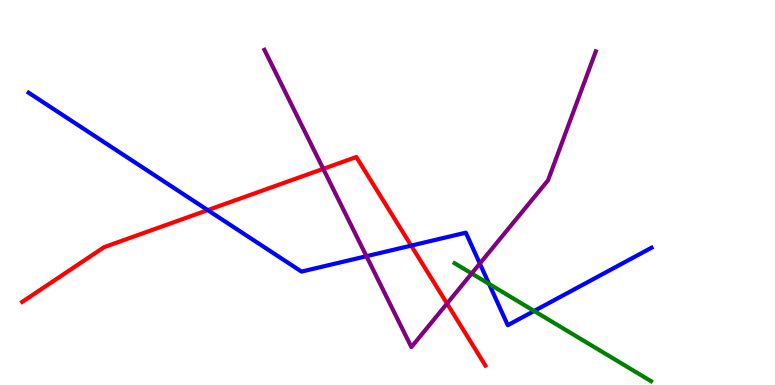[{'lines': ['blue', 'red'], 'intersections': [{'x': 2.68, 'y': 4.54}, {'x': 5.31, 'y': 3.62}]}, {'lines': ['green', 'red'], 'intersections': []}, {'lines': ['purple', 'red'], 'intersections': [{'x': 4.17, 'y': 5.61}, {'x': 5.77, 'y': 2.12}]}, {'lines': ['blue', 'green'], 'intersections': [{'x': 6.31, 'y': 2.63}, {'x': 6.89, 'y': 1.92}]}, {'lines': ['blue', 'purple'], 'intersections': [{'x': 4.73, 'y': 3.35}, {'x': 6.19, 'y': 3.15}]}, {'lines': ['green', 'purple'], 'intersections': [{'x': 6.09, 'y': 2.9}]}]